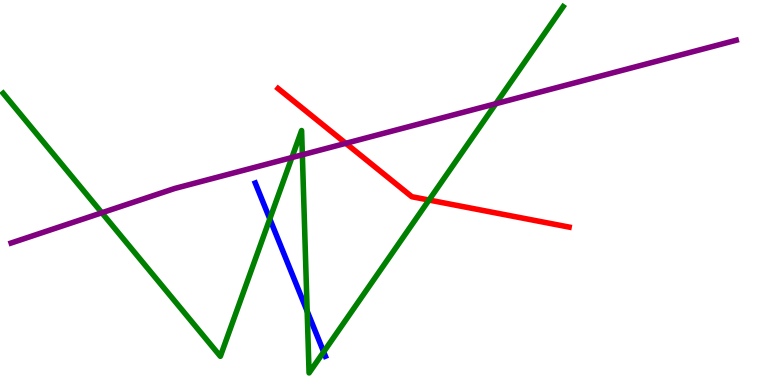[{'lines': ['blue', 'red'], 'intersections': []}, {'lines': ['green', 'red'], 'intersections': [{'x': 5.54, 'y': 4.8}]}, {'lines': ['purple', 'red'], 'intersections': [{'x': 4.46, 'y': 6.28}]}, {'lines': ['blue', 'green'], 'intersections': [{'x': 3.48, 'y': 4.31}, {'x': 3.96, 'y': 1.92}, {'x': 4.18, 'y': 0.86}]}, {'lines': ['blue', 'purple'], 'intersections': []}, {'lines': ['green', 'purple'], 'intersections': [{'x': 1.31, 'y': 4.47}, {'x': 3.77, 'y': 5.91}, {'x': 3.9, 'y': 5.98}, {'x': 6.4, 'y': 7.31}]}]